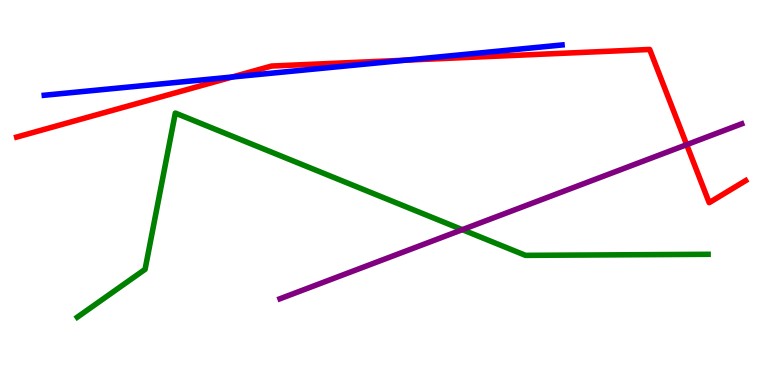[{'lines': ['blue', 'red'], 'intersections': [{'x': 3.0, 'y': 8.0}, {'x': 5.23, 'y': 8.44}]}, {'lines': ['green', 'red'], 'intersections': []}, {'lines': ['purple', 'red'], 'intersections': [{'x': 8.86, 'y': 6.24}]}, {'lines': ['blue', 'green'], 'intersections': []}, {'lines': ['blue', 'purple'], 'intersections': []}, {'lines': ['green', 'purple'], 'intersections': [{'x': 5.97, 'y': 4.03}]}]